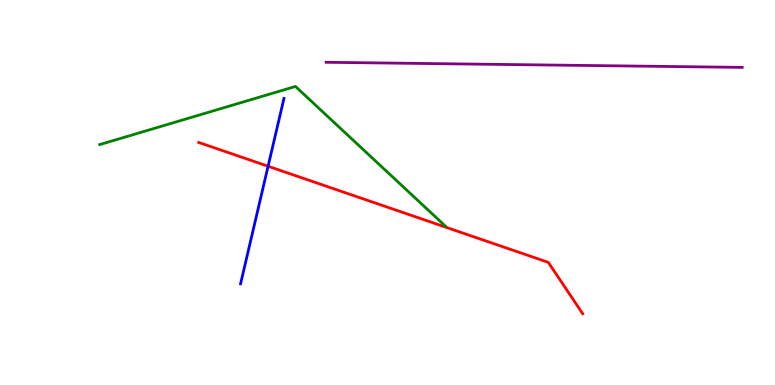[{'lines': ['blue', 'red'], 'intersections': [{'x': 3.46, 'y': 5.68}]}, {'lines': ['green', 'red'], 'intersections': []}, {'lines': ['purple', 'red'], 'intersections': []}, {'lines': ['blue', 'green'], 'intersections': []}, {'lines': ['blue', 'purple'], 'intersections': []}, {'lines': ['green', 'purple'], 'intersections': []}]